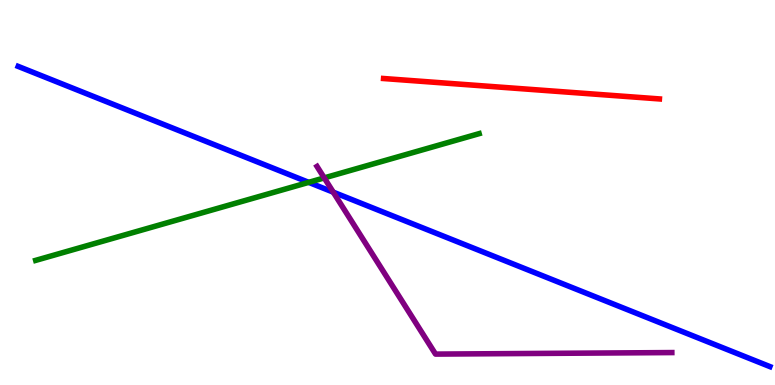[{'lines': ['blue', 'red'], 'intersections': []}, {'lines': ['green', 'red'], 'intersections': []}, {'lines': ['purple', 'red'], 'intersections': []}, {'lines': ['blue', 'green'], 'intersections': [{'x': 3.98, 'y': 5.26}]}, {'lines': ['blue', 'purple'], 'intersections': [{'x': 4.3, 'y': 5.01}]}, {'lines': ['green', 'purple'], 'intersections': [{'x': 4.18, 'y': 5.38}]}]